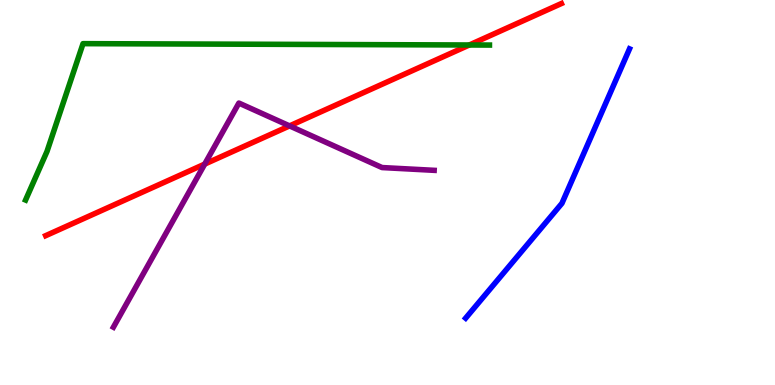[{'lines': ['blue', 'red'], 'intersections': []}, {'lines': ['green', 'red'], 'intersections': [{'x': 6.06, 'y': 8.83}]}, {'lines': ['purple', 'red'], 'intersections': [{'x': 2.64, 'y': 5.74}, {'x': 3.74, 'y': 6.73}]}, {'lines': ['blue', 'green'], 'intersections': []}, {'lines': ['blue', 'purple'], 'intersections': []}, {'lines': ['green', 'purple'], 'intersections': []}]